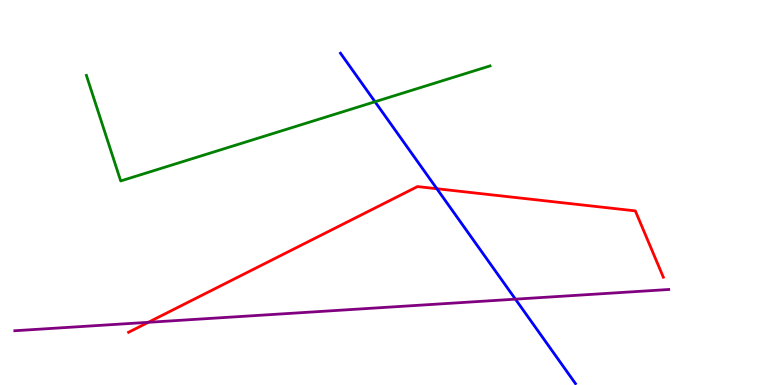[{'lines': ['blue', 'red'], 'intersections': [{'x': 5.64, 'y': 5.1}]}, {'lines': ['green', 'red'], 'intersections': []}, {'lines': ['purple', 'red'], 'intersections': [{'x': 1.91, 'y': 1.63}]}, {'lines': ['blue', 'green'], 'intersections': [{'x': 4.84, 'y': 7.36}]}, {'lines': ['blue', 'purple'], 'intersections': [{'x': 6.65, 'y': 2.23}]}, {'lines': ['green', 'purple'], 'intersections': []}]